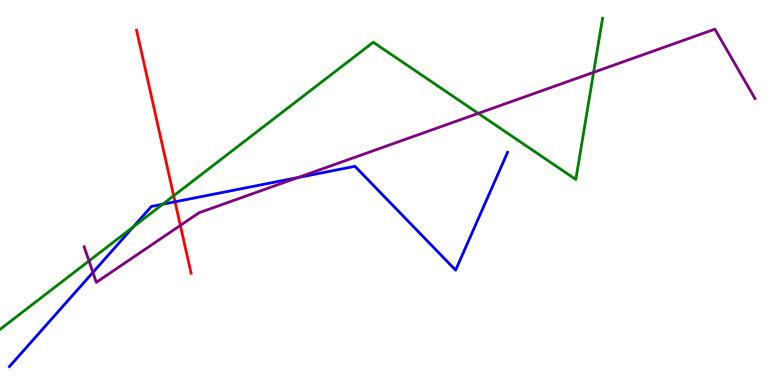[{'lines': ['blue', 'red'], 'intersections': [{'x': 2.26, 'y': 4.76}]}, {'lines': ['green', 'red'], 'intersections': [{'x': 2.24, 'y': 4.91}]}, {'lines': ['purple', 'red'], 'intersections': [{'x': 2.33, 'y': 4.15}]}, {'lines': ['blue', 'green'], 'intersections': [{'x': 1.72, 'y': 4.11}, {'x': 2.1, 'y': 4.7}]}, {'lines': ['blue', 'purple'], 'intersections': [{'x': 1.2, 'y': 2.92}, {'x': 3.84, 'y': 5.39}]}, {'lines': ['green', 'purple'], 'intersections': [{'x': 1.15, 'y': 3.22}, {'x': 6.17, 'y': 7.06}, {'x': 7.66, 'y': 8.12}]}]